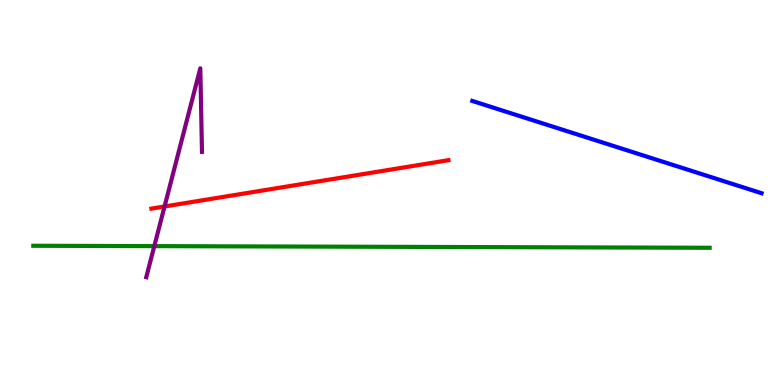[{'lines': ['blue', 'red'], 'intersections': []}, {'lines': ['green', 'red'], 'intersections': []}, {'lines': ['purple', 'red'], 'intersections': [{'x': 2.12, 'y': 4.64}]}, {'lines': ['blue', 'green'], 'intersections': []}, {'lines': ['blue', 'purple'], 'intersections': []}, {'lines': ['green', 'purple'], 'intersections': [{'x': 1.99, 'y': 3.61}]}]